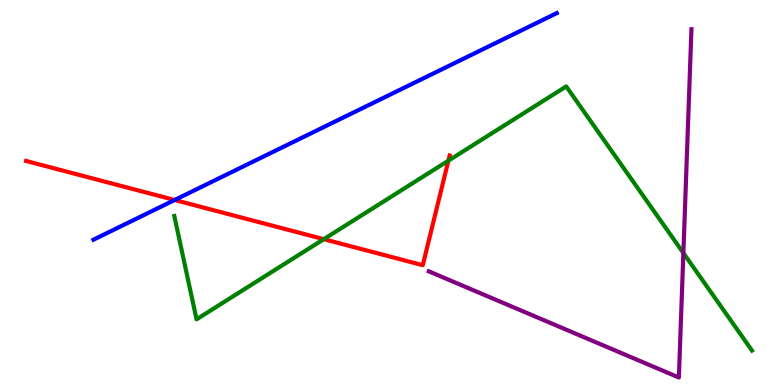[{'lines': ['blue', 'red'], 'intersections': [{'x': 2.25, 'y': 4.81}]}, {'lines': ['green', 'red'], 'intersections': [{'x': 4.18, 'y': 3.79}, {'x': 5.79, 'y': 5.83}]}, {'lines': ['purple', 'red'], 'intersections': []}, {'lines': ['blue', 'green'], 'intersections': []}, {'lines': ['blue', 'purple'], 'intersections': []}, {'lines': ['green', 'purple'], 'intersections': [{'x': 8.82, 'y': 3.43}]}]